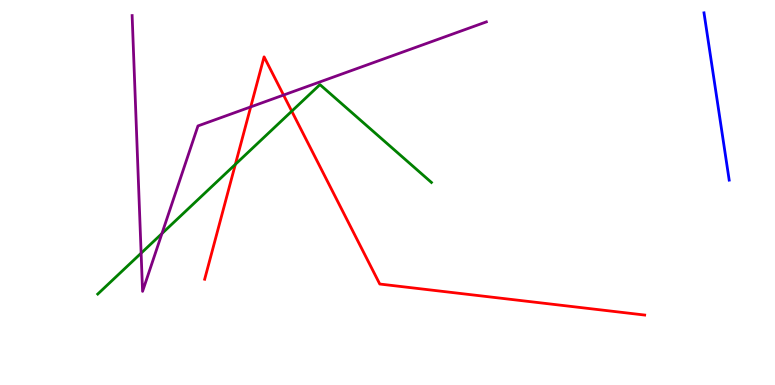[{'lines': ['blue', 'red'], 'intersections': []}, {'lines': ['green', 'red'], 'intersections': [{'x': 3.04, 'y': 5.73}, {'x': 3.76, 'y': 7.11}]}, {'lines': ['purple', 'red'], 'intersections': [{'x': 3.23, 'y': 7.22}, {'x': 3.66, 'y': 7.53}]}, {'lines': ['blue', 'green'], 'intersections': []}, {'lines': ['blue', 'purple'], 'intersections': []}, {'lines': ['green', 'purple'], 'intersections': [{'x': 1.82, 'y': 3.42}, {'x': 2.09, 'y': 3.93}]}]